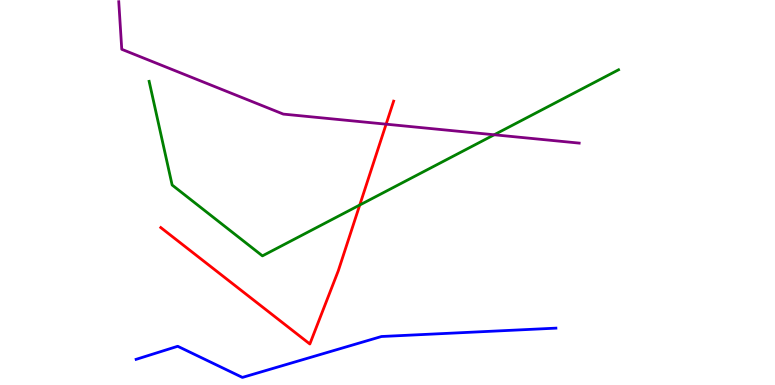[{'lines': ['blue', 'red'], 'intersections': []}, {'lines': ['green', 'red'], 'intersections': [{'x': 4.64, 'y': 4.67}]}, {'lines': ['purple', 'red'], 'intersections': [{'x': 4.98, 'y': 6.77}]}, {'lines': ['blue', 'green'], 'intersections': []}, {'lines': ['blue', 'purple'], 'intersections': []}, {'lines': ['green', 'purple'], 'intersections': [{'x': 6.38, 'y': 6.5}]}]